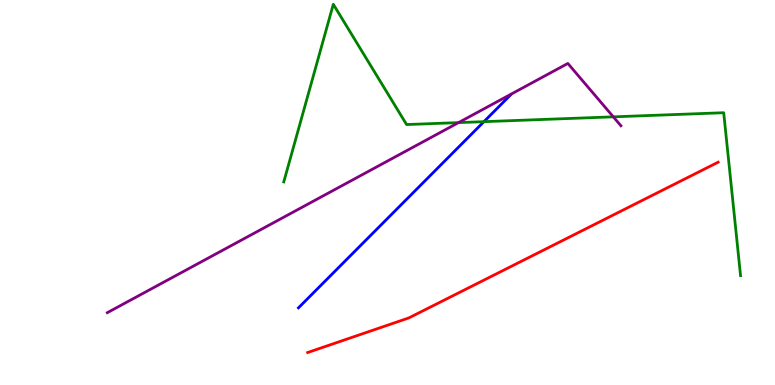[{'lines': ['blue', 'red'], 'intersections': []}, {'lines': ['green', 'red'], 'intersections': []}, {'lines': ['purple', 'red'], 'intersections': []}, {'lines': ['blue', 'green'], 'intersections': [{'x': 6.24, 'y': 6.84}]}, {'lines': ['blue', 'purple'], 'intersections': []}, {'lines': ['green', 'purple'], 'intersections': [{'x': 5.92, 'y': 6.82}, {'x': 7.91, 'y': 6.97}]}]